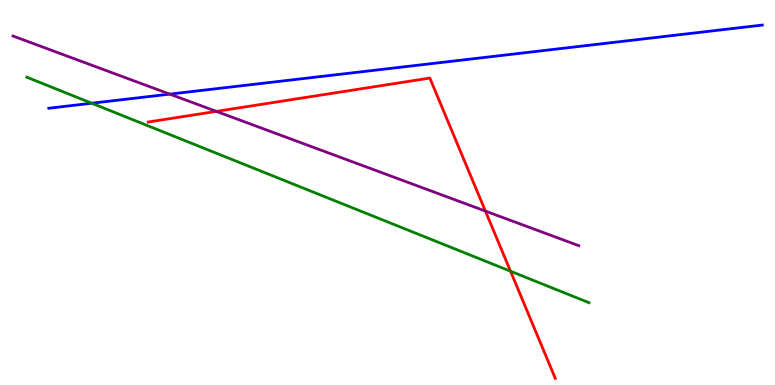[{'lines': ['blue', 'red'], 'intersections': []}, {'lines': ['green', 'red'], 'intersections': [{'x': 6.59, 'y': 2.96}]}, {'lines': ['purple', 'red'], 'intersections': [{'x': 2.79, 'y': 7.11}, {'x': 6.26, 'y': 4.52}]}, {'lines': ['blue', 'green'], 'intersections': [{'x': 1.18, 'y': 7.32}]}, {'lines': ['blue', 'purple'], 'intersections': [{'x': 2.19, 'y': 7.56}]}, {'lines': ['green', 'purple'], 'intersections': []}]